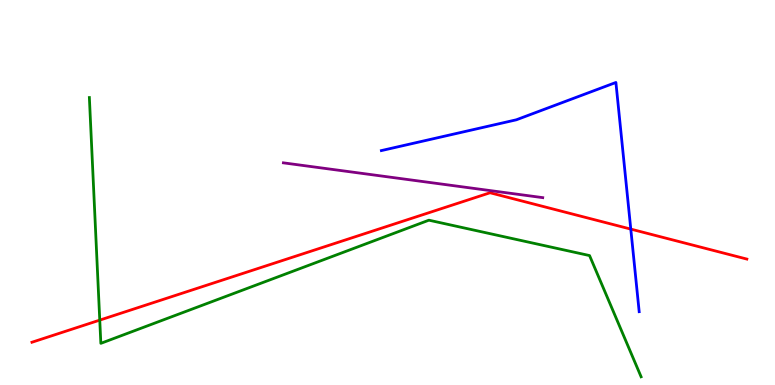[{'lines': ['blue', 'red'], 'intersections': [{'x': 8.14, 'y': 4.05}]}, {'lines': ['green', 'red'], 'intersections': [{'x': 1.29, 'y': 1.69}]}, {'lines': ['purple', 'red'], 'intersections': []}, {'lines': ['blue', 'green'], 'intersections': []}, {'lines': ['blue', 'purple'], 'intersections': []}, {'lines': ['green', 'purple'], 'intersections': []}]